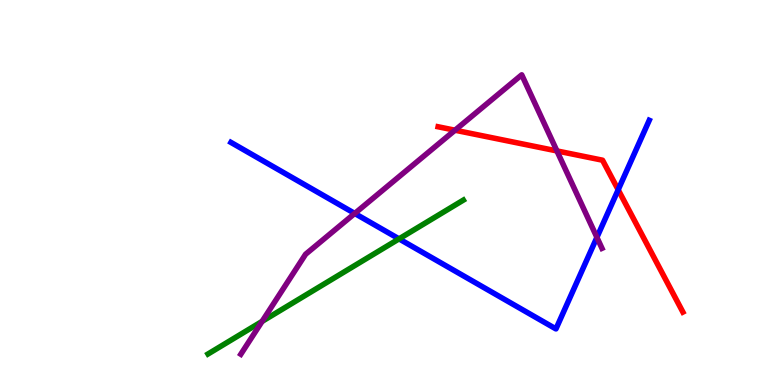[{'lines': ['blue', 'red'], 'intersections': [{'x': 7.98, 'y': 5.07}]}, {'lines': ['green', 'red'], 'intersections': []}, {'lines': ['purple', 'red'], 'intersections': [{'x': 5.87, 'y': 6.62}, {'x': 7.19, 'y': 6.08}]}, {'lines': ['blue', 'green'], 'intersections': [{'x': 5.15, 'y': 3.8}]}, {'lines': ['blue', 'purple'], 'intersections': [{'x': 4.58, 'y': 4.46}, {'x': 7.7, 'y': 3.83}]}, {'lines': ['green', 'purple'], 'intersections': [{'x': 3.38, 'y': 1.65}]}]